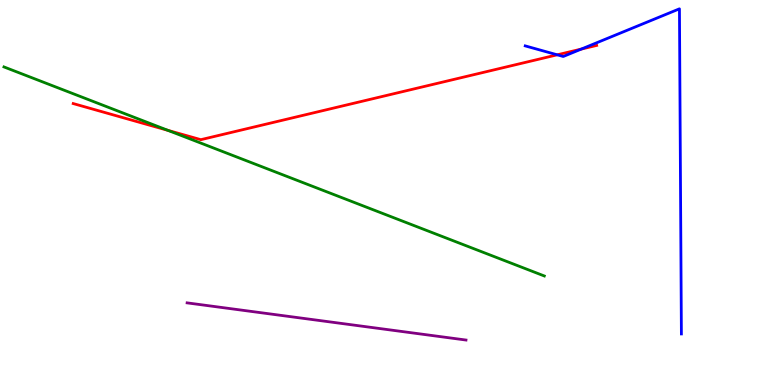[{'lines': ['blue', 'red'], 'intersections': [{'x': 7.19, 'y': 8.58}, {'x': 7.5, 'y': 8.73}]}, {'lines': ['green', 'red'], 'intersections': [{'x': 2.17, 'y': 6.61}]}, {'lines': ['purple', 'red'], 'intersections': []}, {'lines': ['blue', 'green'], 'intersections': []}, {'lines': ['blue', 'purple'], 'intersections': []}, {'lines': ['green', 'purple'], 'intersections': []}]